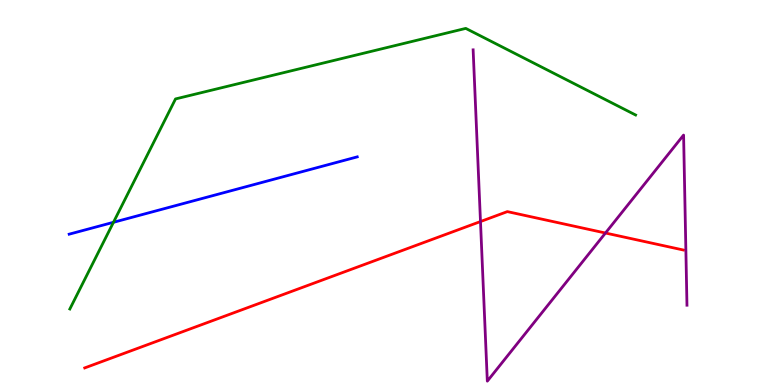[{'lines': ['blue', 'red'], 'intersections': []}, {'lines': ['green', 'red'], 'intersections': []}, {'lines': ['purple', 'red'], 'intersections': [{'x': 6.2, 'y': 4.25}, {'x': 7.81, 'y': 3.95}]}, {'lines': ['blue', 'green'], 'intersections': [{'x': 1.46, 'y': 4.23}]}, {'lines': ['blue', 'purple'], 'intersections': []}, {'lines': ['green', 'purple'], 'intersections': []}]